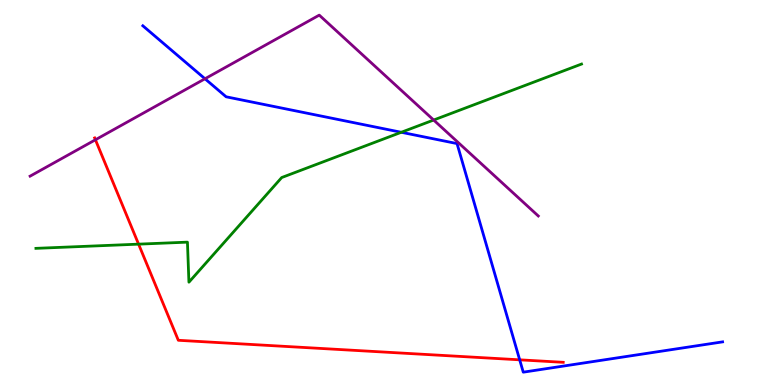[{'lines': ['blue', 'red'], 'intersections': [{'x': 6.71, 'y': 0.654}]}, {'lines': ['green', 'red'], 'intersections': [{'x': 1.79, 'y': 3.66}]}, {'lines': ['purple', 'red'], 'intersections': [{'x': 1.23, 'y': 6.37}]}, {'lines': ['blue', 'green'], 'intersections': [{'x': 5.18, 'y': 6.56}]}, {'lines': ['blue', 'purple'], 'intersections': [{'x': 2.64, 'y': 7.95}]}, {'lines': ['green', 'purple'], 'intersections': [{'x': 5.6, 'y': 6.88}]}]